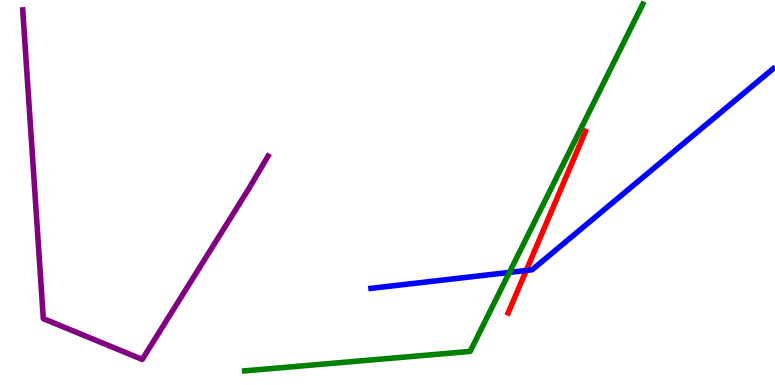[{'lines': ['blue', 'red'], 'intersections': [{'x': 6.79, 'y': 2.98}]}, {'lines': ['green', 'red'], 'intersections': []}, {'lines': ['purple', 'red'], 'intersections': []}, {'lines': ['blue', 'green'], 'intersections': [{'x': 6.57, 'y': 2.93}]}, {'lines': ['blue', 'purple'], 'intersections': []}, {'lines': ['green', 'purple'], 'intersections': []}]